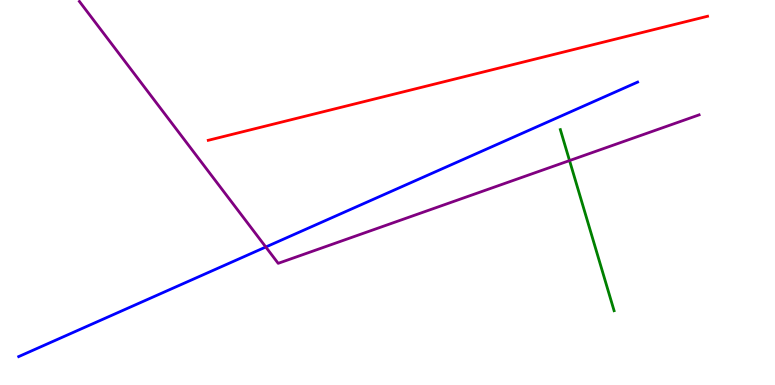[{'lines': ['blue', 'red'], 'intersections': []}, {'lines': ['green', 'red'], 'intersections': []}, {'lines': ['purple', 'red'], 'intersections': []}, {'lines': ['blue', 'green'], 'intersections': []}, {'lines': ['blue', 'purple'], 'intersections': [{'x': 3.43, 'y': 3.58}]}, {'lines': ['green', 'purple'], 'intersections': [{'x': 7.35, 'y': 5.83}]}]